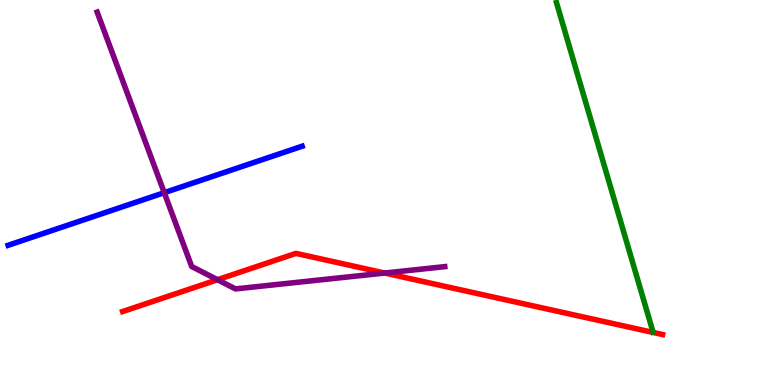[{'lines': ['blue', 'red'], 'intersections': []}, {'lines': ['green', 'red'], 'intersections': []}, {'lines': ['purple', 'red'], 'intersections': [{'x': 2.81, 'y': 2.73}, {'x': 4.96, 'y': 2.91}]}, {'lines': ['blue', 'green'], 'intersections': []}, {'lines': ['blue', 'purple'], 'intersections': [{'x': 2.12, 'y': 5.0}]}, {'lines': ['green', 'purple'], 'intersections': []}]